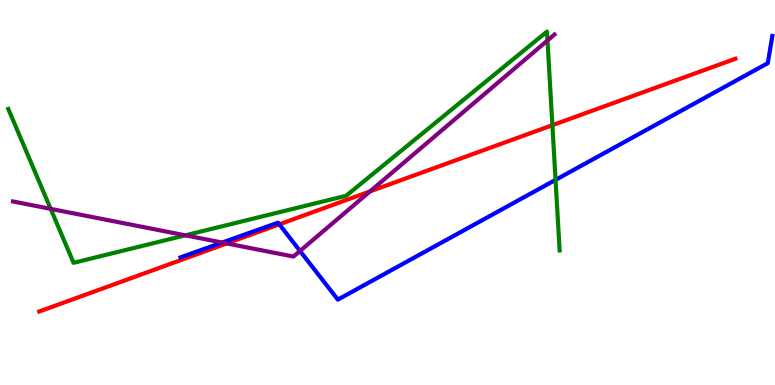[{'lines': ['blue', 'red'], 'intersections': [{'x': 3.6, 'y': 4.17}]}, {'lines': ['green', 'red'], 'intersections': [{'x': 7.13, 'y': 6.75}]}, {'lines': ['purple', 'red'], 'intersections': [{'x': 2.93, 'y': 3.68}, {'x': 4.77, 'y': 5.03}]}, {'lines': ['blue', 'green'], 'intersections': [{'x': 7.17, 'y': 5.33}]}, {'lines': ['blue', 'purple'], 'intersections': [{'x': 2.87, 'y': 3.7}, {'x': 3.87, 'y': 3.48}]}, {'lines': ['green', 'purple'], 'intersections': [{'x': 0.654, 'y': 4.57}, {'x': 2.39, 'y': 3.89}, {'x': 7.06, 'y': 8.95}]}]